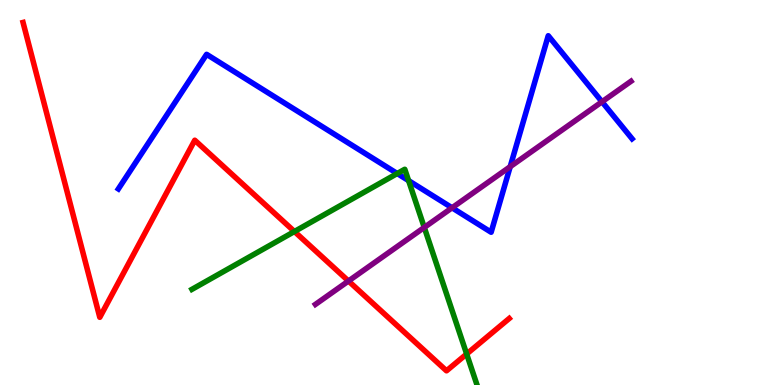[{'lines': ['blue', 'red'], 'intersections': []}, {'lines': ['green', 'red'], 'intersections': [{'x': 3.8, 'y': 3.99}, {'x': 6.02, 'y': 0.805}]}, {'lines': ['purple', 'red'], 'intersections': [{'x': 4.5, 'y': 2.7}]}, {'lines': ['blue', 'green'], 'intersections': [{'x': 5.13, 'y': 5.49}, {'x': 5.27, 'y': 5.31}]}, {'lines': ['blue', 'purple'], 'intersections': [{'x': 5.83, 'y': 4.6}, {'x': 6.58, 'y': 5.67}, {'x': 7.77, 'y': 7.36}]}, {'lines': ['green', 'purple'], 'intersections': [{'x': 5.47, 'y': 4.09}]}]